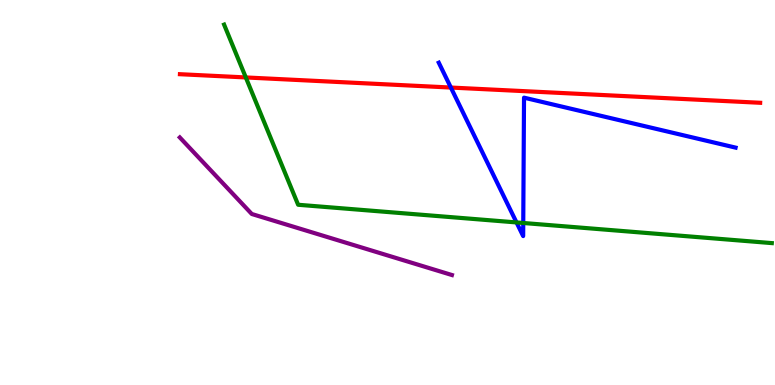[{'lines': ['blue', 'red'], 'intersections': [{'x': 5.82, 'y': 7.73}]}, {'lines': ['green', 'red'], 'intersections': [{'x': 3.17, 'y': 7.99}]}, {'lines': ['purple', 'red'], 'intersections': []}, {'lines': ['blue', 'green'], 'intersections': [{'x': 6.66, 'y': 4.22}, {'x': 6.75, 'y': 4.21}]}, {'lines': ['blue', 'purple'], 'intersections': []}, {'lines': ['green', 'purple'], 'intersections': []}]